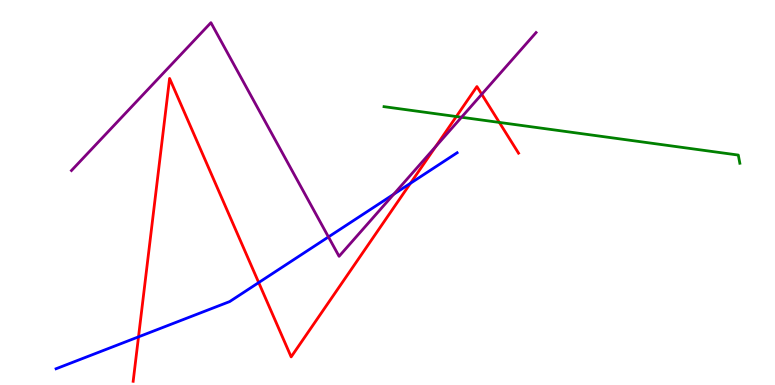[{'lines': ['blue', 'red'], 'intersections': [{'x': 1.79, 'y': 1.25}, {'x': 3.34, 'y': 2.66}, {'x': 5.3, 'y': 5.24}]}, {'lines': ['green', 'red'], 'intersections': [{'x': 5.89, 'y': 6.97}, {'x': 6.44, 'y': 6.82}]}, {'lines': ['purple', 'red'], 'intersections': [{'x': 5.62, 'y': 6.19}, {'x': 6.22, 'y': 7.55}]}, {'lines': ['blue', 'green'], 'intersections': []}, {'lines': ['blue', 'purple'], 'intersections': [{'x': 4.24, 'y': 3.85}, {'x': 5.08, 'y': 4.96}]}, {'lines': ['green', 'purple'], 'intersections': [{'x': 5.95, 'y': 6.95}]}]